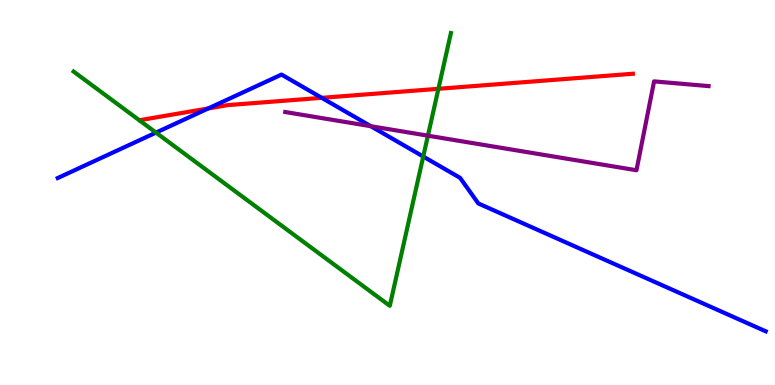[{'lines': ['blue', 'red'], 'intersections': [{'x': 2.69, 'y': 7.18}, {'x': 4.15, 'y': 7.46}]}, {'lines': ['green', 'red'], 'intersections': [{'x': 5.66, 'y': 7.69}]}, {'lines': ['purple', 'red'], 'intersections': []}, {'lines': ['blue', 'green'], 'intersections': [{'x': 2.01, 'y': 6.56}, {'x': 5.46, 'y': 5.93}]}, {'lines': ['blue', 'purple'], 'intersections': [{'x': 4.78, 'y': 6.72}]}, {'lines': ['green', 'purple'], 'intersections': [{'x': 5.52, 'y': 6.48}]}]